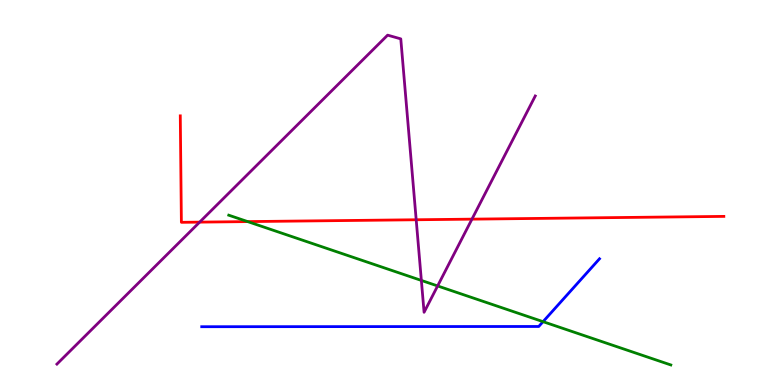[{'lines': ['blue', 'red'], 'intersections': []}, {'lines': ['green', 'red'], 'intersections': [{'x': 3.2, 'y': 4.24}]}, {'lines': ['purple', 'red'], 'intersections': [{'x': 2.58, 'y': 4.23}, {'x': 5.37, 'y': 4.29}, {'x': 6.09, 'y': 4.31}]}, {'lines': ['blue', 'green'], 'intersections': [{'x': 7.01, 'y': 1.65}]}, {'lines': ['blue', 'purple'], 'intersections': []}, {'lines': ['green', 'purple'], 'intersections': [{'x': 5.44, 'y': 2.72}, {'x': 5.65, 'y': 2.57}]}]